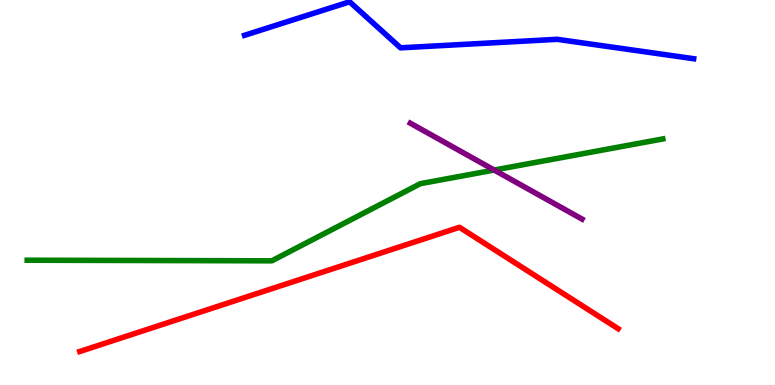[{'lines': ['blue', 'red'], 'intersections': []}, {'lines': ['green', 'red'], 'intersections': []}, {'lines': ['purple', 'red'], 'intersections': []}, {'lines': ['blue', 'green'], 'intersections': []}, {'lines': ['blue', 'purple'], 'intersections': []}, {'lines': ['green', 'purple'], 'intersections': [{'x': 6.38, 'y': 5.58}]}]